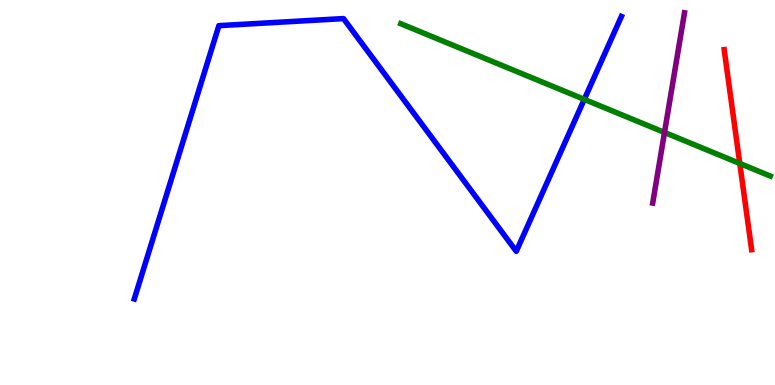[{'lines': ['blue', 'red'], 'intersections': []}, {'lines': ['green', 'red'], 'intersections': [{'x': 9.55, 'y': 5.75}]}, {'lines': ['purple', 'red'], 'intersections': []}, {'lines': ['blue', 'green'], 'intersections': [{'x': 7.54, 'y': 7.42}]}, {'lines': ['blue', 'purple'], 'intersections': []}, {'lines': ['green', 'purple'], 'intersections': [{'x': 8.57, 'y': 6.56}]}]